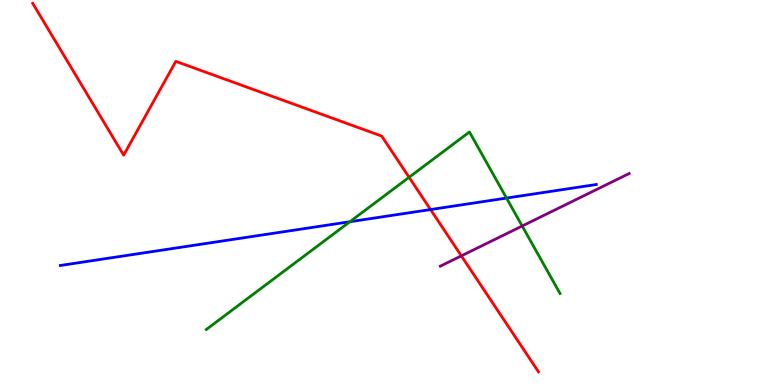[{'lines': ['blue', 'red'], 'intersections': [{'x': 5.56, 'y': 4.56}]}, {'lines': ['green', 'red'], 'intersections': [{'x': 5.28, 'y': 5.4}]}, {'lines': ['purple', 'red'], 'intersections': [{'x': 5.95, 'y': 3.35}]}, {'lines': ['blue', 'green'], 'intersections': [{'x': 4.51, 'y': 4.24}, {'x': 6.54, 'y': 4.86}]}, {'lines': ['blue', 'purple'], 'intersections': []}, {'lines': ['green', 'purple'], 'intersections': [{'x': 6.74, 'y': 4.13}]}]